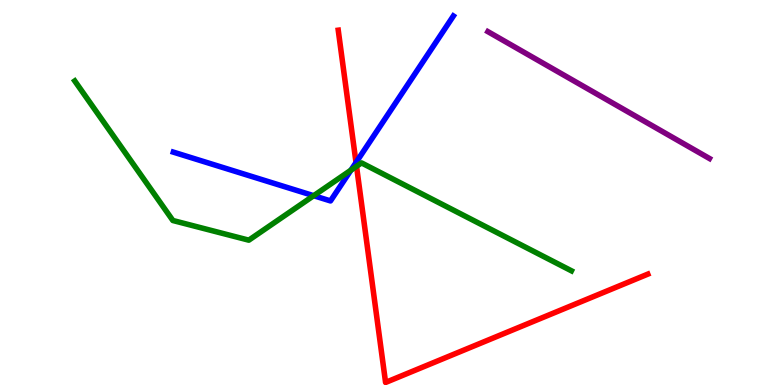[{'lines': ['blue', 'red'], 'intersections': [{'x': 4.59, 'y': 5.78}]}, {'lines': ['green', 'red'], 'intersections': [{'x': 4.6, 'y': 5.68}]}, {'lines': ['purple', 'red'], 'intersections': []}, {'lines': ['blue', 'green'], 'intersections': [{'x': 4.05, 'y': 4.92}, {'x': 4.53, 'y': 5.58}]}, {'lines': ['blue', 'purple'], 'intersections': []}, {'lines': ['green', 'purple'], 'intersections': []}]